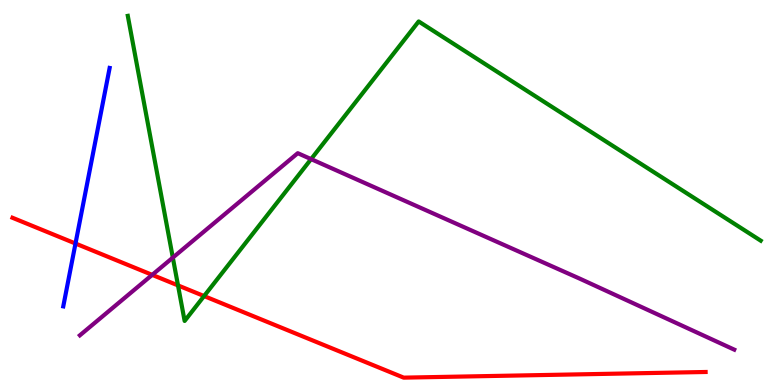[{'lines': ['blue', 'red'], 'intersections': [{'x': 0.974, 'y': 3.67}]}, {'lines': ['green', 'red'], 'intersections': [{'x': 2.3, 'y': 2.59}, {'x': 2.63, 'y': 2.31}]}, {'lines': ['purple', 'red'], 'intersections': [{'x': 1.96, 'y': 2.86}]}, {'lines': ['blue', 'green'], 'intersections': []}, {'lines': ['blue', 'purple'], 'intersections': []}, {'lines': ['green', 'purple'], 'intersections': [{'x': 2.23, 'y': 3.31}, {'x': 4.01, 'y': 5.87}]}]